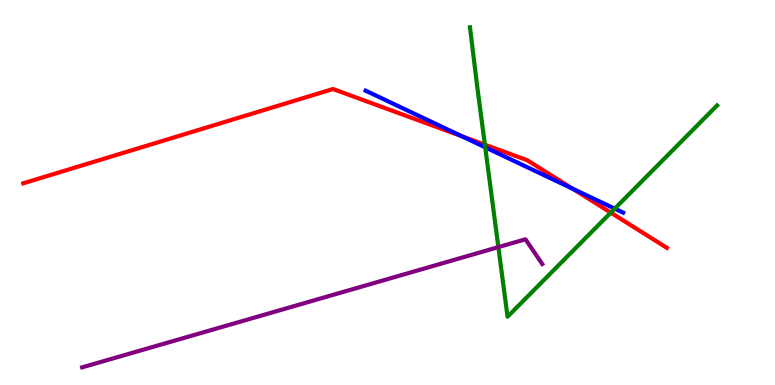[{'lines': ['blue', 'red'], 'intersections': [{'x': 5.96, 'y': 6.46}, {'x': 7.39, 'y': 5.1}]}, {'lines': ['green', 'red'], 'intersections': [{'x': 6.26, 'y': 6.24}, {'x': 7.88, 'y': 4.48}]}, {'lines': ['purple', 'red'], 'intersections': []}, {'lines': ['blue', 'green'], 'intersections': [{'x': 6.26, 'y': 6.17}, {'x': 7.93, 'y': 4.58}]}, {'lines': ['blue', 'purple'], 'intersections': []}, {'lines': ['green', 'purple'], 'intersections': [{'x': 6.43, 'y': 3.58}]}]